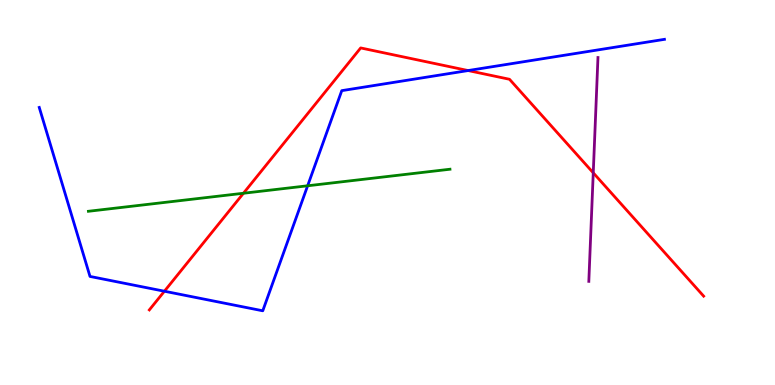[{'lines': ['blue', 'red'], 'intersections': [{'x': 2.12, 'y': 2.44}, {'x': 6.04, 'y': 8.17}]}, {'lines': ['green', 'red'], 'intersections': [{'x': 3.14, 'y': 4.98}]}, {'lines': ['purple', 'red'], 'intersections': [{'x': 7.65, 'y': 5.51}]}, {'lines': ['blue', 'green'], 'intersections': [{'x': 3.97, 'y': 5.17}]}, {'lines': ['blue', 'purple'], 'intersections': []}, {'lines': ['green', 'purple'], 'intersections': []}]